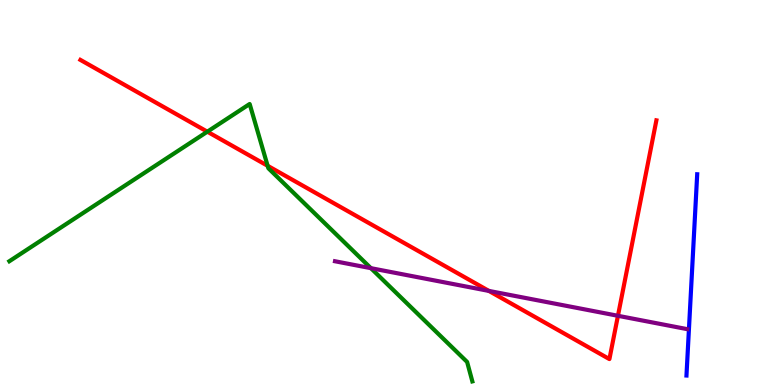[{'lines': ['blue', 'red'], 'intersections': []}, {'lines': ['green', 'red'], 'intersections': [{'x': 2.68, 'y': 6.58}, {'x': 3.45, 'y': 5.69}]}, {'lines': ['purple', 'red'], 'intersections': [{'x': 6.31, 'y': 2.44}, {'x': 7.97, 'y': 1.8}]}, {'lines': ['blue', 'green'], 'intersections': []}, {'lines': ['blue', 'purple'], 'intersections': []}, {'lines': ['green', 'purple'], 'intersections': [{'x': 4.79, 'y': 3.03}]}]